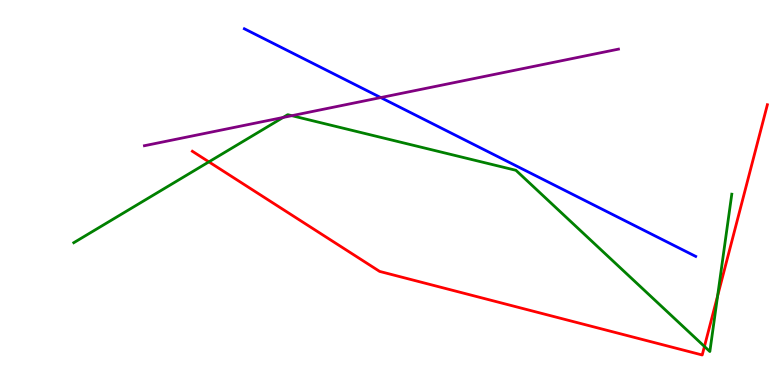[{'lines': ['blue', 'red'], 'intersections': []}, {'lines': ['green', 'red'], 'intersections': [{'x': 2.7, 'y': 5.8}, {'x': 9.09, 'y': 1.0}, {'x': 9.26, 'y': 2.32}]}, {'lines': ['purple', 'red'], 'intersections': []}, {'lines': ['blue', 'green'], 'intersections': []}, {'lines': ['blue', 'purple'], 'intersections': [{'x': 4.91, 'y': 7.47}]}, {'lines': ['green', 'purple'], 'intersections': [{'x': 3.65, 'y': 6.95}, {'x': 3.77, 'y': 7.0}]}]